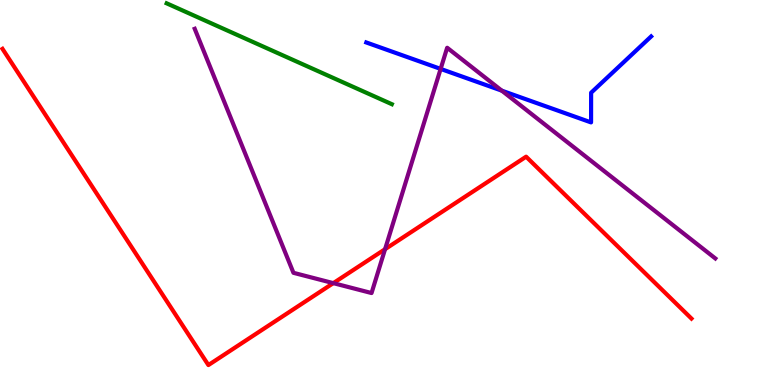[{'lines': ['blue', 'red'], 'intersections': []}, {'lines': ['green', 'red'], 'intersections': []}, {'lines': ['purple', 'red'], 'intersections': [{'x': 4.3, 'y': 2.65}, {'x': 4.97, 'y': 3.53}]}, {'lines': ['blue', 'green'], 'intersections': []}, {'lines': ['blue', 'purple'], 'intersections': [{'x': 5.69, 'y': 8.21}, {'x': 6.47, 'y': 7.65}]}, {'lines': ['green', 'purple'], 'intersections': []}]